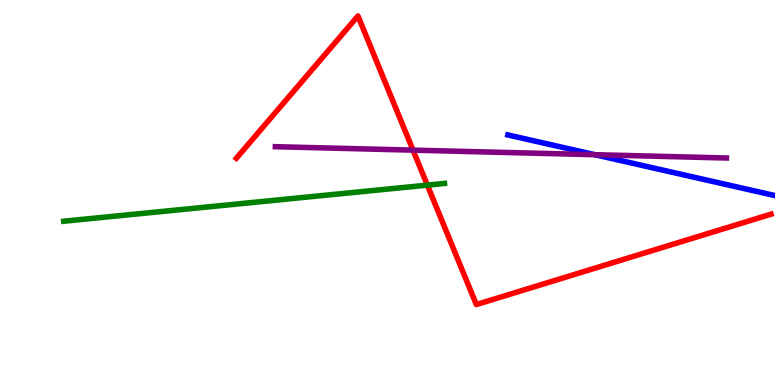[{'lines': ['blue', 'red'], 'intersections': []}, {'lines': ['green', 'red'], 'intersections': [{'x': 5.51, 'y': 5.19}]}, {'lines': ['purple', 'red'], 'intersections': [{'x': 5.33, 'y': 6.1}]}, {'lines': ['blue', 'green'], 'intersections': []}, {'lines': ['blue', 'purple'], 'intersections': [{'x': 7.68, 'y': 5.98}]}, {'lines': ['green', 'purple'], 'intersections': []}]